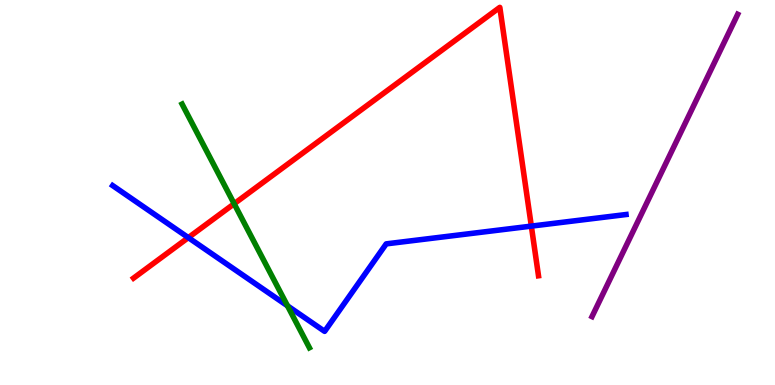[{'lines': ['blue', 'red'], 'intersections': [{'x': 2.43, 'y': 3.83}, {'x': 6.86, 'y': 4.13}]}, {'lines': ['green', 'red'], 'intersections': [{'x': 3.02, 'y': 4.71}]}, {'lines': ['purple', 'red'], 'intersections': []}, {'lines': ['blue', 'green'], 'intersections': [{'x': 3.71, 'y': 2.06}]}, {'lines': ['blue', 'purple'], 'intersections': []}, {'lines': ['green', 'purple'], 'intersections': []}]